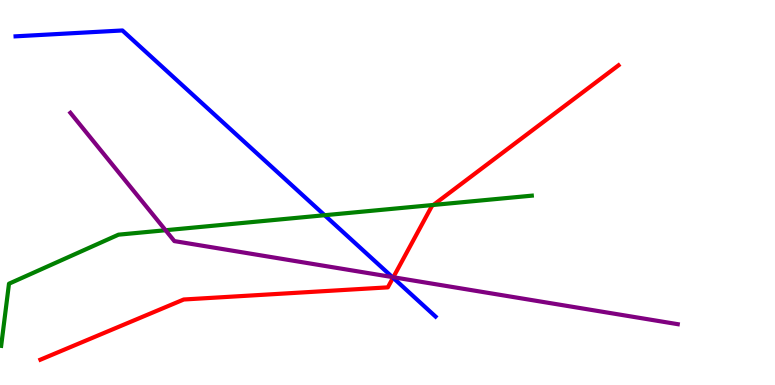[{'lines': ['blue', 'red'], 'intersections': [{'x': 5.07, 'y': 2.79}]}, {'lines': ['green', 'red'], 'intersections': [{'x': 5.59, 'y': 4.68}]}, {'lines': ['purple', 'red'], 'intersections': [{'x': 5.08, 'y': 2.8}]}, {'lines': ['blue', 'green'], 'intersections': [{'x': 4.19, 'y': 4.41}]}, {'lines': ['blue', 'purple'], 'intersections': [{'x': 5.06, 'y': 2.8}]}, {'lines': ['green', 'purple'], 'intersections': [{'x': 2.14, 'y': 4.02}]}]